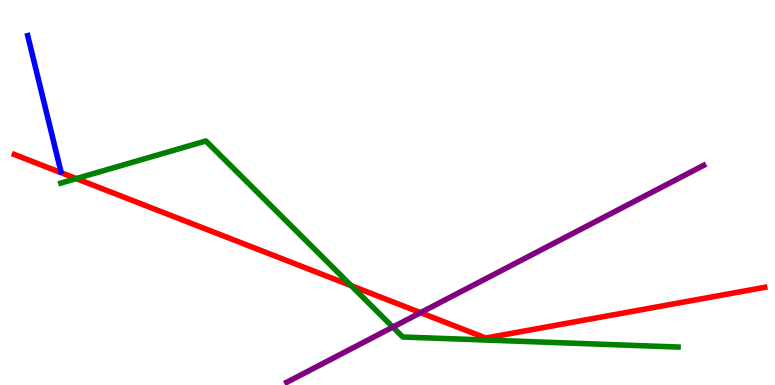[{'lines': ['blue', 'red'], 'intersections': []}, {'lines': ['green', 'red'], 'intersections': [{'x': 0.984, 'y': 5.36}, {'x': 4.53, 'y': 2.58}]}, {'lines': ['purple', 'red'], 'intersections': [{'x': 5.43, 'y': 1.88}]}, {'lines': ['blue', 'green'], 'intersections': []}, {'lines': ['blue', 'purple'], 'intersections': []}, {'lines': ['green', 'purple'], 'intersections': [{'x': 5.07, 'y': 1.5}]}]